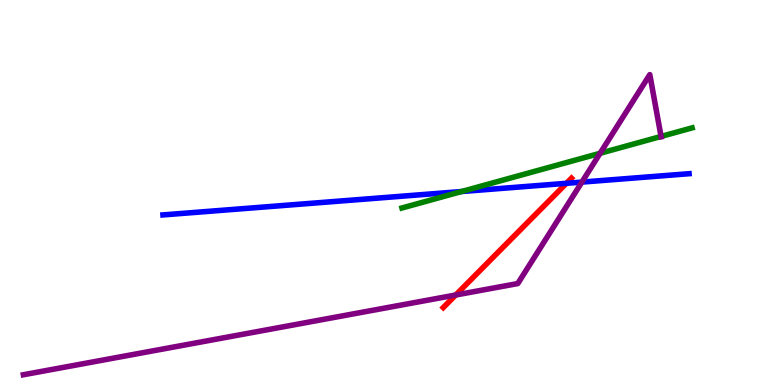[{'lines': ['blue', 'red'], 'intersections': [{'x': 7.31, 'y': 5.24}]}, {'lines': ['green', 'red'], 'intersections': []}, {'lines': ['purple', 'red'], 'intersections': [{'x': 5.88, 'y': 2.34}]}, {'lines': ['blue', 'green'], 'intersections': [{'x': 5.96, 'y': 5.03}]}, {'lines': ['blue', 'purple'], 'intersections': [{'x': 7.51, 'y': 5.27}]}, {'lines': ['green', 'purple'], 'intersections': [{'x': 7.74, 'y': 6.02}, {'x': 8.53, 'y': 6.46}]}]